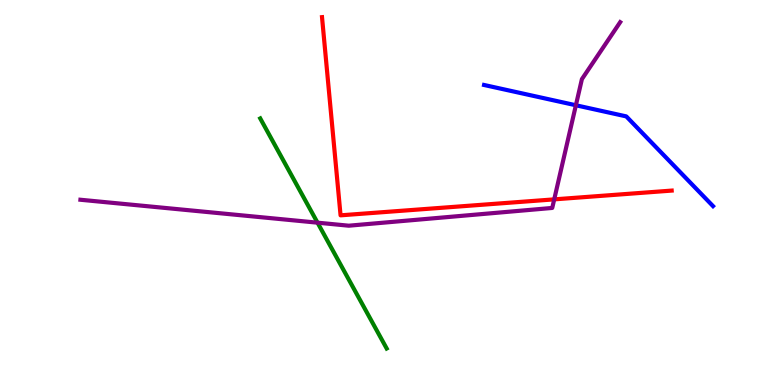[{'lines': ['blue', 'red'], 'intersections': []}, {'lines': ['green', 'red'], 'intersections': []}, {'lines': ['purple', 'red'], 'intersections': [{'x': 7.15, 'y': 4.82}]}, {'lines': ['blue', 'green'], 'intersections': []}, {'lines': ['blue', 'purple'], 'intersections': [{'x': 7.43, 'y': 7.27}]}, {'lines': ['green', 'purple'], 'intersections': [{'x': 4.1, 'y': 4.22}]}]